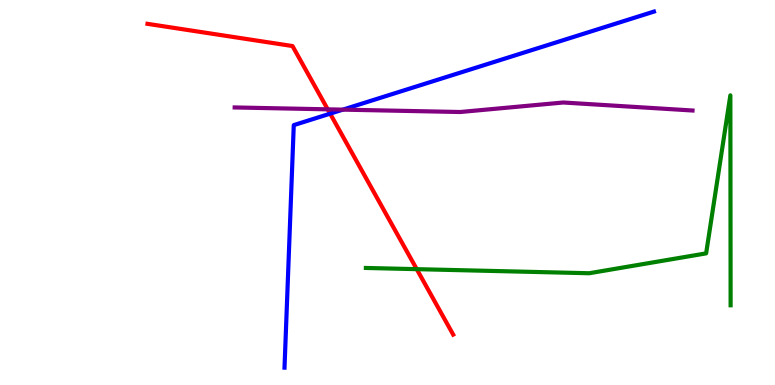[{'lines': ['blue', 'red'], 'intersections': [{'x': 4.26, 'y': 7.05}]}, {'lines': ['green', 'red'], 'intersections': [{'x': 5.38, 'y': 3.01}]}, {'lines': ['purple', 'red'], 'intersections': [{'x': 4.23, 'y': 7.16}]}, {'lines': ['blue', 'green'], 'intersections': []}, {'lines': ['blue', 'purple'], 'intersections': [{'x': 4.42, 'y': 7.15}]}, {'lines': ['green', 'purple'], 'intersections': []}]